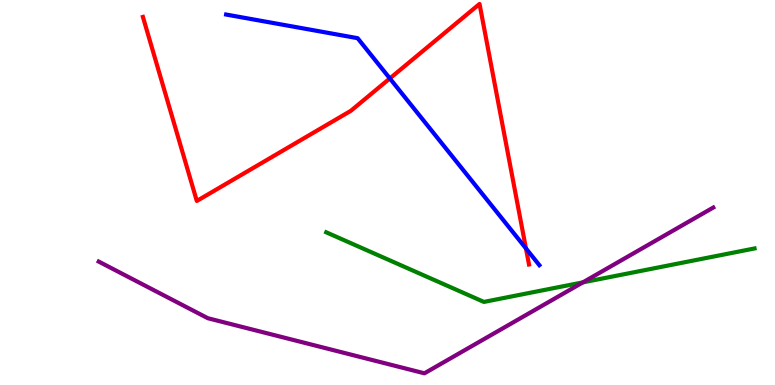[{'lines': ['blue', 'red'], 'intersections': [{'x': 5.03, 'y': 7.96}, {'x': 6.79, 'y': 3.55}]}, {'lines': ['green', 'red'], 'intersections': []}, {'lines': ['purple', 'red'], 'intersections': []}, {'lines': ['blue', 'green'], 'intersections': []}, {'lines': ['blue', 'purple'], 'intersections': []}, {'lines': ['green', 'purple'], 'intersections': [{'x': 7.52, 'y': 2.67}]}]